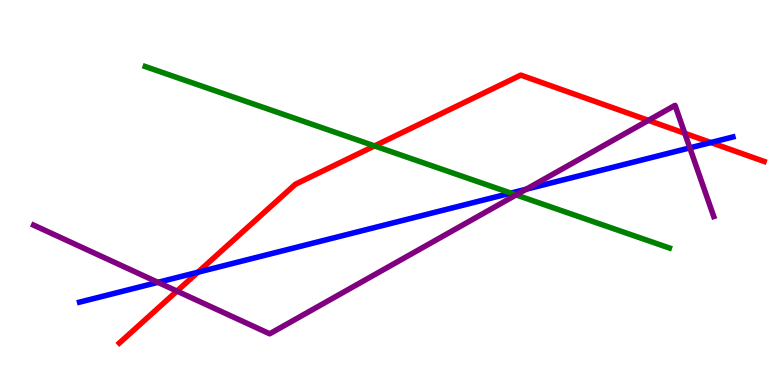[{'lines': ['blue', 'red'], 'intersections': [{'x': 2.55, 'y': 2.93}, {'x': 9.17, 'y': 6.3}]}, {'lines': ['green', 'red'], 'intersections': [{'x': 4.83, 'y': 6.21}]}, {'lines': ['purple', 'red'], 'intersections': [{'x': 2.28, 'y': 2.44}, {'x': 8.37, 'y': 6.87}, {'x': 8.84, 'y': 6.54}]}, {'lines': ['blue', 'green'], 'intersections': [{'x': 6.59, 'y': 4.98}]}, {'lines': ['blue', 'purple'], 'intersections': [{'x': 2.04, 'y': 2.67}, {'x': 6.79, 'y': 5.08}, {'x': 8.9, 'y': 6.16}]}, {'lines': ['green', 'purple'], 'intersections': [{'x': 6.66, 'y': 4.94}]}]